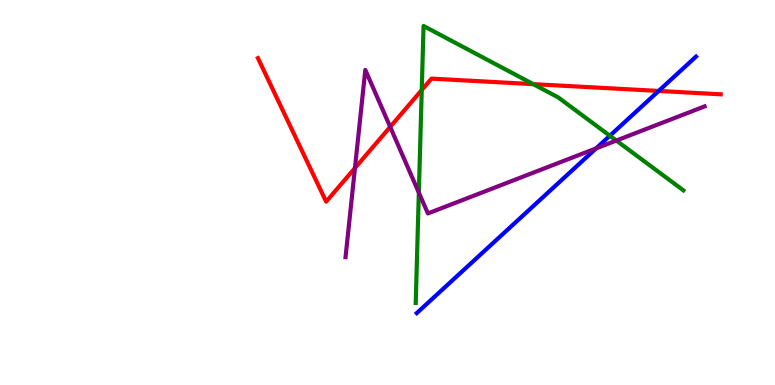[{'lines': ['blue', 'red'], 'intersections': [{'x': 8.5, 'y': 7.64}]}, {'lines': ['green', 'red'], 'intersections': [{'x': 5.44, 'y': 7.66}, {'x': 6.88, 'y': 7.81}]}, {'lines': ['purple', 'red'], 'intersections': [{'x': 4.58, 'y': 5.64}, {'x': 5.03, 'y': 6.7}]}, {'lines': ['blue', 'green'], 'intersections': [{'x': 7.87, 'y': 6.47}]}, {'lines': ['blue', 'purple'], 'intersections': [{'x': 7.69, 'y': 6.15}]}, {'lines': ['green', 'purple'], 'intersections': [{'x': 5.4, 'y': 5.0}, {'x': 7.95, 'y': 6.35}]}]